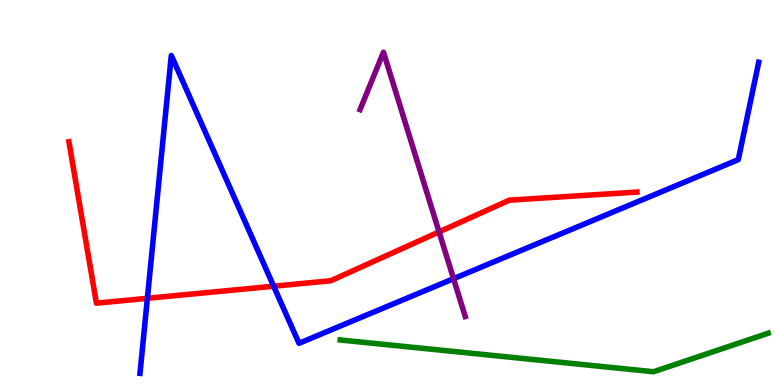[{'lines': ['blue', 'red'], 'intersections': [{'x': 1.9, 'y': 2.25}, {'x': 3.53, 'y': 2.57}]}, {'lines': ['green', 'red'], 'intersections': []}, {'lines': ['purple', 'red'], 'intersections': [{'x': 5.67, 'y': 3.98}]}, {'lines': ['blue', 'green'], 'intersections': []}, {'lines': ['blue', 'purple'], 'intersections': [{'x': 5.85, 'y': 2.76}]}, {'lines': ['green', 'purple'], 'intersections': []}]